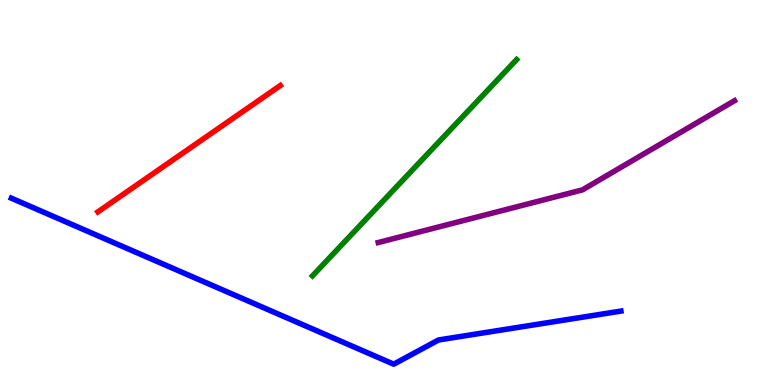[{'lines': ['blue', 'red'], 'intersections': []}, {'lines': ['green', 'red'], 'intersections': []}, {'lines': ['purple', 'red'], 'intersections': []}, {'lines': ['blue', 'green'], 'intersections': []}, {'lines': ['blue', 'purple'], 'intersections': []}, {'lines': ['green', 'purple'], 'intersections': []}]